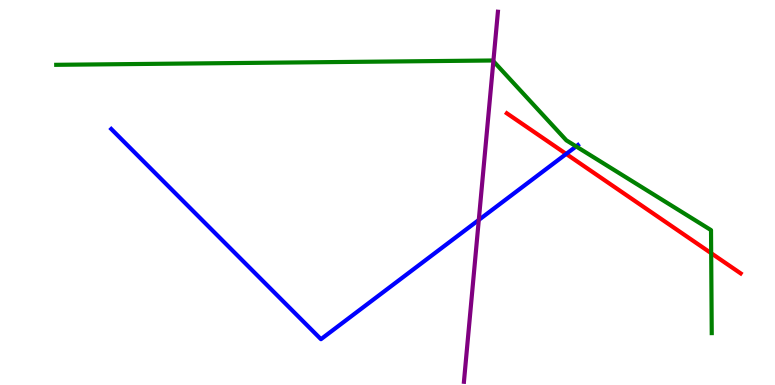[{'lines': ['blue', 'red'], 'intersections': [{'x': 7.31, 'y': 6.0}]}, {'lines': ['green', 'red'], 'intersections': [{'x': 9.18, 'y': 3.42}]}, {'lines': ['purple', 'red'], 'intersections': []}, {'lines': ['blue', 'green'], 'intersections': [{'x': 7.43, 'y': 6.2}]}, {'lines': ['blue', 'purple'], 'intersections': [{'x': 6.18, 'y': 4.29}]}, {'lines': ['green', 'purple'], 'intersections': [{'x': 6.37, 'y': 8.41}]}]